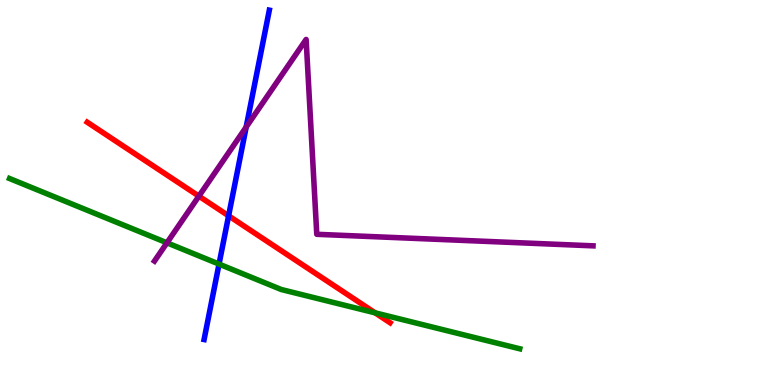[{'lines': ['blue', 'red'], 'intersections': [{'x': 2.95, 'y': 4.39}]}, {'lines': ['green', 'red'], 'intersections': [{'x': 4.84, 'y': 1.87}]}, {'lines': ['purple', 'red'], 'intersections': [{'x': 2.57, 'y': 4.91}]}, {'lines': ['blue', 'green'], 'intersections': [{'x': 2.83, 'y': 3.14}]}, {'lines': ['blue', 'purple'], 'intersections': [{'x': 3.18, 'y': 6.7}]}, {'lines': ['green', 'purple'], 'intersections': [{'x': 2.15, 'y': 3.69}]}]